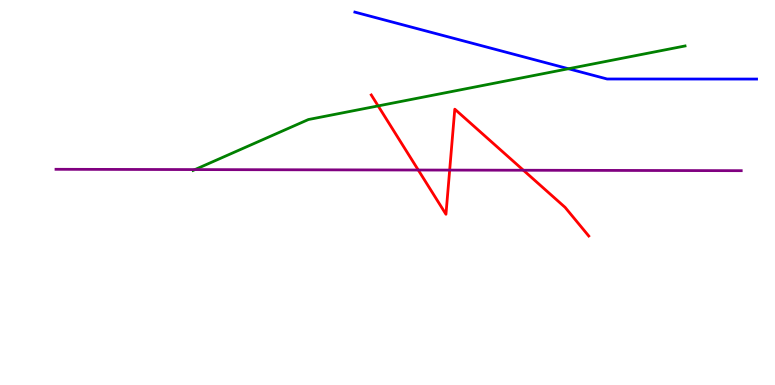[{'lines': ['blue', 'red'], 'intersections': []}, {'lines': ['green', 'red'], 'intersections': [{'x': 4.88, 'y': 7.25}]}, {'lines': ['purple', 'red'], 'intersections': [{'x': 5.4, 'y': 5.58}, {'x': 5.8, 'y': 5.58}, {'x': 6.75, 'y': 5.58}]}, {'lines': ['blue', 'green'], 'intersections': [{'x': 7.33, 'y': 8.21}]}, {'lines': ['blue', 'purple'], 'intersections': []}, {'lines': ['green', 'purple'], 'intersections': [{'x': 2.52, 'y': 5.6}]}]